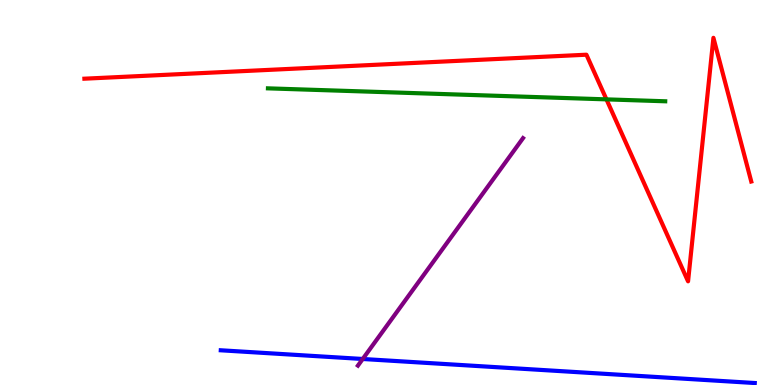[{'lines': ['blue', 'red'], 'intersections': []}, {'lines': ['green', 'red'], 'intersections': [{'x': 7.83, 'y': 7.42}]}, {'lines': ['purple', 'red'], 'intersections': []}, {'lines': ['blue', 'green'], 'intersections': []}, {'lines': ['blue', 'purple'], 'intersections': [{'x': 4.68, 'y': 0.676}]}, {'lines': ['green', 'purple'], 'intersections': []}]